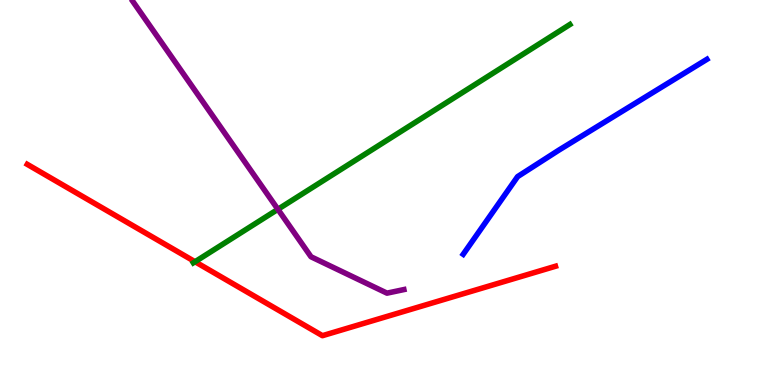[{'lines': ['blue', 'red'], 'intersections': []}, {'lines': ['green', 'red'], 'intersections': [{'x': 2.52, 'y': 3.2}]}, {'lines': ['purple', 'red'], 'intersections': []}, {'lines': ['blue', 'green'], 'intersections': []}, {'lines': ['blue', 'purple'], 'intersections': []}, {'lines': ['green', 'purple'], 'intersections': [{'x': 3.59, 'y': 4.56}]}]